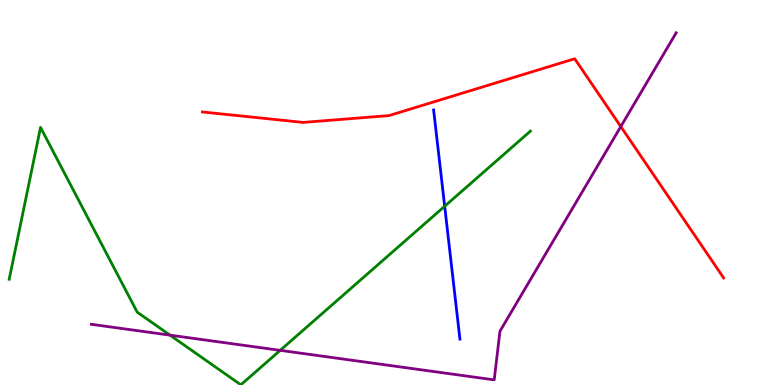[{'lines': ['blue', 'red'], 'intersections': []}, {'lines': ['green', 'red'], 'intersections': []}, {'lines': ['purple', 'red'], 'intersections': [{'x': 8.01, 'y': 6.71}]}, {'lines': ['blue', 'green'], 'intersections': [{'x': 5.74, 'y': 4.64}]}, {'lines': ['blue', 'purple'], 'intersections': []}, {'lines': ['green', 'purple'], 'intersections': [{'x': 2.19, 'y': 1.29}, {'x': 3.62, 'y': 0.9}]}]